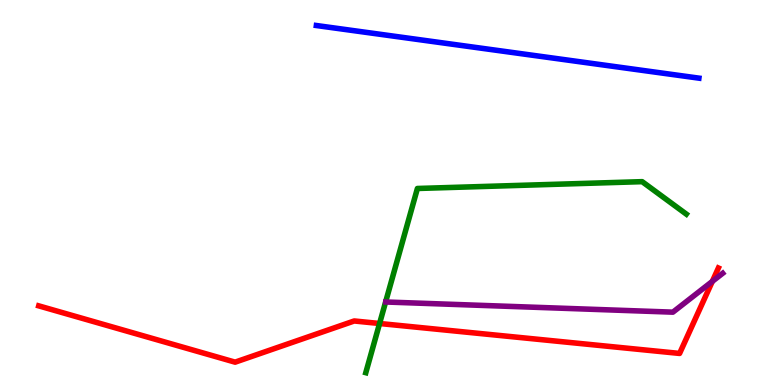[{'lines': ['blue', 'red'], 'intersections': []}, {'lines': ['green', 'red'], 'intersections': [{'x': 4.9, 'y': 1.6}]}, {'lines': ['purple', 'red'], 'intersections': [{'x': 9.19, 'y': 2.69}]}, {'lines': ['blue', 'green'], 'intersections': []}, {'lines': ['blue', 'purple'], 'intersections': []}, {'lines': ['green', 'purple'], 'intersections': []}]